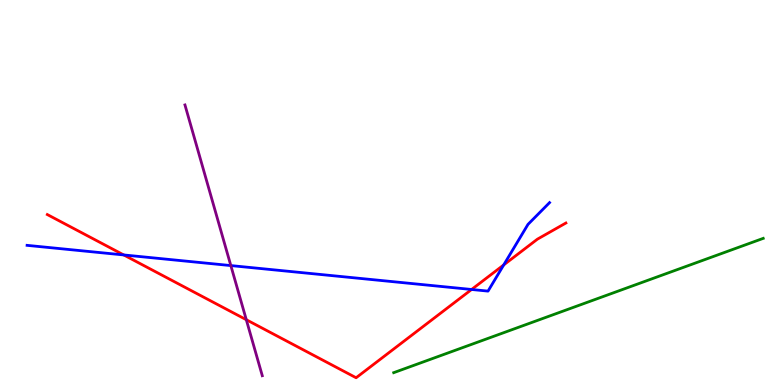[{'lines': ['blue', 'red'], 'intersections': [{'x': 1.6, 'y': 3.38}, {'x': 6.09, 'y': 2.48}, {'x': 6.5, 'y': 3.12}]}, {'lines': ['green', 'red'], 'intersections': []}, {'lines': ['purple', 'red'], 'intersections': [{'x': 3.18, 'y': 1.7}]}, {'lines': ['blue', 'green'], 'intersections': []}, {'lines': ['blue', 'purple'], 'intersections': [{'x': 2.98, 'y': 3.1}]}, {'lines': ['green', 'purple'], 'intersections': []}]